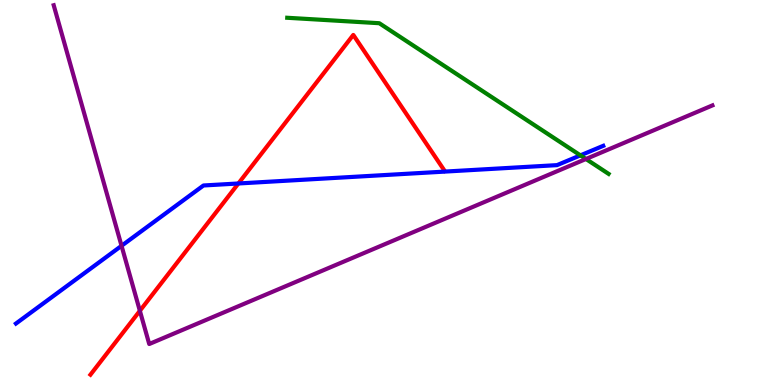[{'lines': ['blue', 'red'], 'intersections': [{'x': 3.08, 'y': 5.23}]}, {'lines': ['green', 'red'], 'intersections': []}, {'lines': ['purple', 'red'], 'intersections': [{'x': 1.8, 'y': 1.93}]}, {'lines': ['blue', 'green'], 'intersections': [{'x': 7.49, 'y': 5.96}]}, {'lines': ['blue', 'purple'], 'intersections': [{'x': 1.57, 'y': 3.62}]}, {'lines': ['green', 'purple'], 'intersections': [{'x': 7.56, 'y': 5.87}]}]